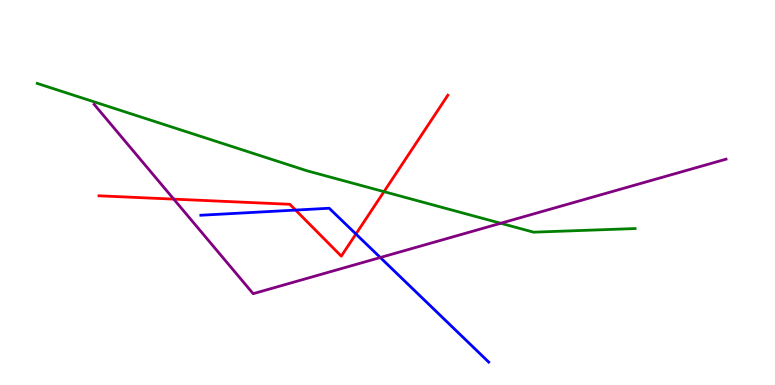[{'lines': ['blue', 'red'], 'intersections': [{'x': 3.81, 'y': 4.54}, {'x': 4.59, 'y': 3.92}]}, {'lines': ['green', 'red'], 'intersections': [{'x': 4.95, 'y': 5.02}]}, {'lines': ['purple', 'red'], 'intersections': [{'x': 2.24, 'y': 4.83}]}, {'lines': ['blue', 'green'], 'intersections': []}, {'lines': ['blue', 'purple'], 'intersections': [{'x': 4.91, 'y': 3.31}]}, {'lines': ['green', 'purple'], 'intersections': [{'x': 6.46, 'y': 4.2}]}]